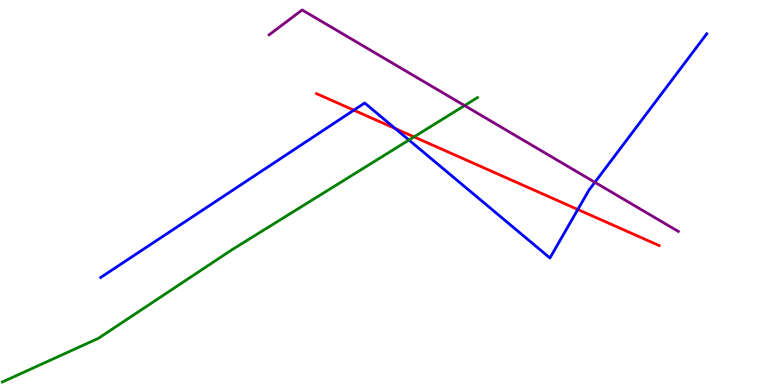[{'lines': ['blue', 'red'], 'intersections': [{'x': 4.57, 'y': 7.14}, {'x': 5.1, 'y': 6.66}, {'x': 7.46, 'y': 4.56}]}, {'lines': ['green', 'red'], 'intersections': [{'x': 5.34, 'y': 6.44}]}, {'lines': ['purple', 'red'], 'intersections': []}, {'lines': ['blue', 'green'], 'intersections': [{'x': 5.28, 'y': 6.36}]}, {'lines': ['blue', 'purple'], 'intersections': [{'x': 7.68, 'y': 5.27}]}, {'lines': ['green', 'purple'], 'intersections': [{'x': 5.99, 'y': 7.26}]}]